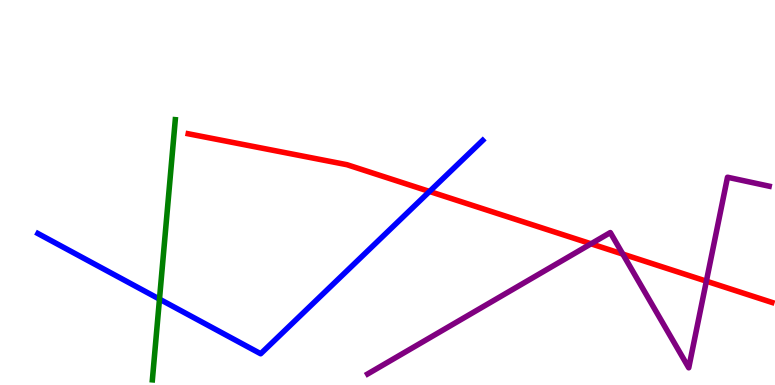[{'lines': ['blue', 'red'], 'intersections': [{'x': 5.54, 'y': 5.03}]}, {'lines': ['green', 'red'], 'intersections': []}, {'lines': ['purple', 'red'], 'intersections': [{'x': 7.63, 'y': 3.67}, {'x': 8.04, 'y': 3.4}, {'x': 9.11, 'y': 2.7}]}, {'lines': ['blue', 'green'], 'intersections': [{'x': 2.06, 'y': 2.23}]}, {'lines': ['blue', 'purple'], 'intersections': []}, {'lines': ['green', 'purple'], 'intersections': []}]